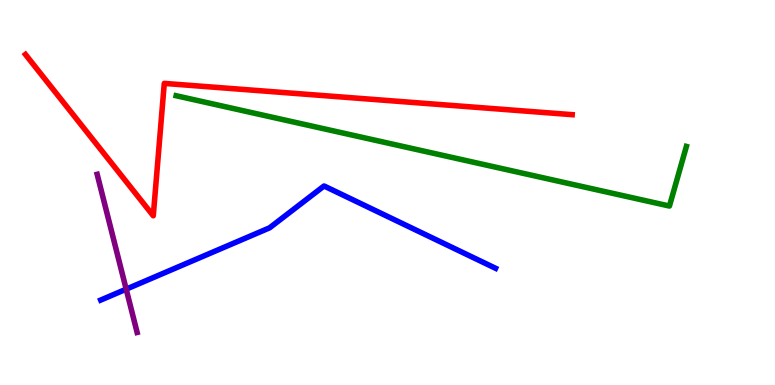[{'lines': ['blue', 'red'], 'intersections': []}, {'lines': ['green', 'red'], 'intersections': []}, {'lines': ['purple', 'red'], 'intersections': []}, {'lines': ['blue', 'green'], 'intersections': []}, {'lines': ['blue', 'purple'], 'intersections': [{'x': 1.63, 'y': 2.49}]}, {'lines': ['green', 'purple'], 'intersections': []}]